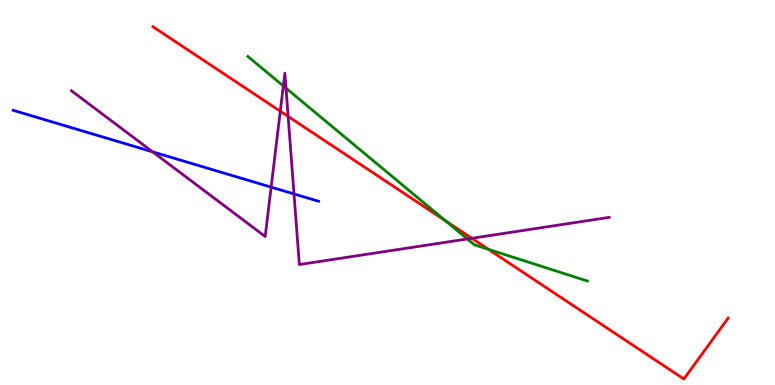[{'lines': ['blue', 'red'], 'intersections': []}, {'lines': ['green', 'red'], 'intersections': [{'x': 5.75, 'y': 4.26}, {'x': 6.3, 'y': 3.52}]}, {'lines': ['purple', 'red'], 'intersections': [{'x': 3.62, 'y': 7.11}, {'x': 3.72, 'y': 6.98}, {'x': 6.09, 'y': 3.81}]}, {'lines': ['blue', 'green'], 'intersections': []}, {'lines': ['blue', 'purple'], 'intersections': [{'x': 1.97, 'y': 6.06}, {'x': 3.5, 'y': 5.14}, {'x': 3.79, 'y': 4.96}]}, {'lines': ['green', 'purple'], 'intersections': [{'x': 3.66, 'y': 7.77}, {'x': 3.69, 'y': 7.71}, {'x': 6.03, 'y': 3.79}]}]